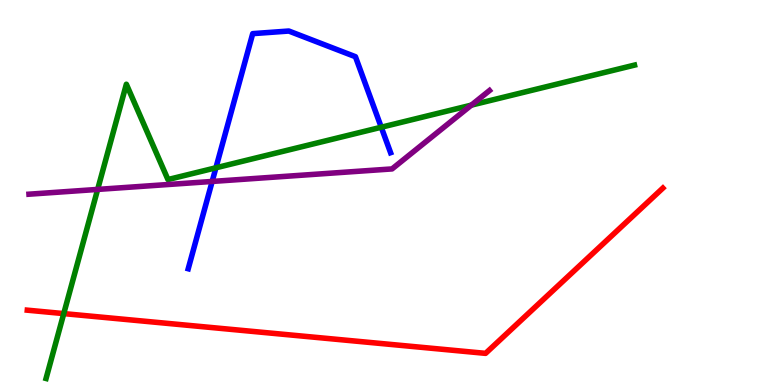[{'lines': ['blue', 'red'], 'intersections': []}, {'lines': ['green', 'red'], 'intersections': [{'x': 0.823, 'y': 1.85}]}, {'lines': ['purple', 'red'], 'intersections': []}, {'lines': ['blue', 'green'], 'intersections': [{'x': 2.79, 'y': 5.64}, {'x': 4.92, 'y': 6.7}]}, {'lines': ['blue', 'purple'], 'intersections': [{'x': 2.74, 'y': 5.29}]}, {'lines': ['green', 'purple'], 'intersections': [{'x': 1.26, 'y': 5.08}, {'x': 6.08, 'y': 7.27}]}]